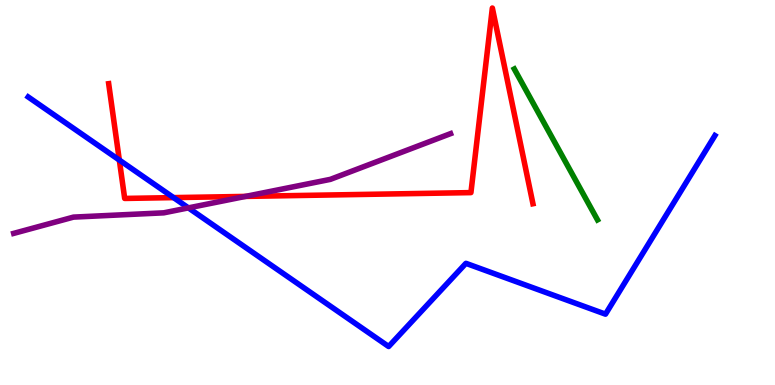[{'lines': ['blue', 'red'], 'intersections': [{'x': 1.54, 'y': 5.84}, {'x': 2.24, 'y': 4.87}]}, {'lines': ['green', 'red'], 'intersections': []}, {'lines': ['purple', 'red'], 'intersections': [{'x': 3.17, 'y': 4.9}]}, {'lines': ['blue', 'green'], 'intersections': []}, {'lines': ['blue', 'purple'], 'intersections': [{'x': 2.43, 'y': 4.6}]}, {'lines': ['green', 'purple'], 'intersections': []}]